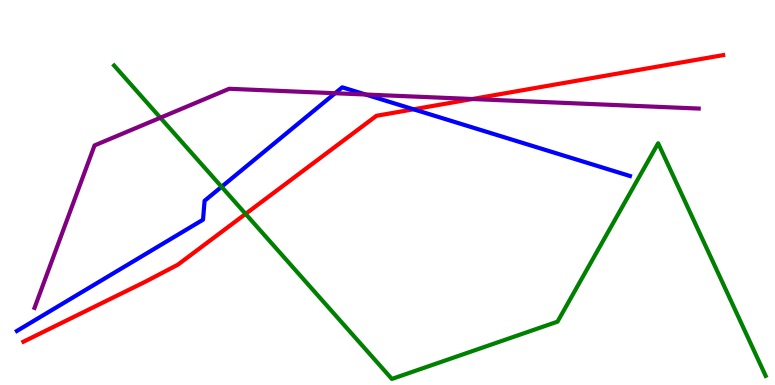[{'lines': ['blue', 'red'], 'intersections': [{'x': 5.34, 'y': 7.16}]}, {'lines': ['green', 'red'], 'intersections': [{'x': 3.17, 'y': 4.44}]}, {'lines': ['purple', 'red'], 'intersections': [{'x': 6.09, 'y': 7.43}]}, {'lines': ['blue', 'green'], 'intersections': [{'x': 2.86, 'y': 5.15}]}, {'lines': ['blue', 'purple'], 'intersections': [{'x': 4.32, 'y': 7.58}, {'x': 4.72, 'y': 7.54}]}, {'lines': ['green', 'purple'], 'intersections': [{'x': 2.07, 'y': 6.94}]}]